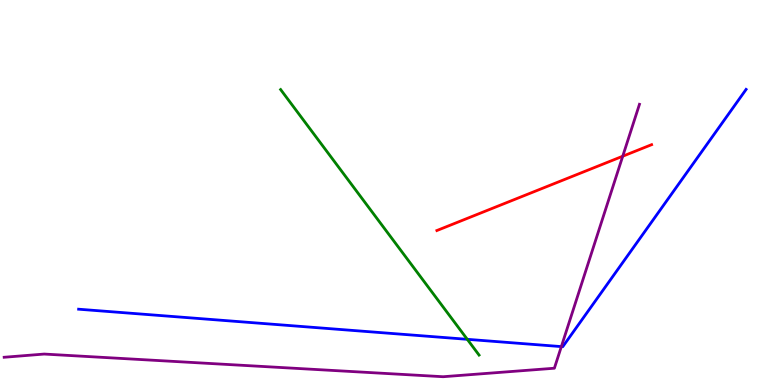[{'lines': ['blue', 'red'], 'intersections': []}, {'lines': ['green', 'red'], 'intersections': []}, {'lines': ['purple', 'red'], 'intersections': [{'x': 8.04, 'y': 5.94}]}, {'lines': ['blue', 'green'], 'intersections': [{'x': 6.03, 'y': 1.19}]}, {'lines': ['blue', 'purple'], 'intersections': [{'x': 7.24, 'y': 0.997}]}, {'lines': ['green', 'purple'], 'intersections': []}]